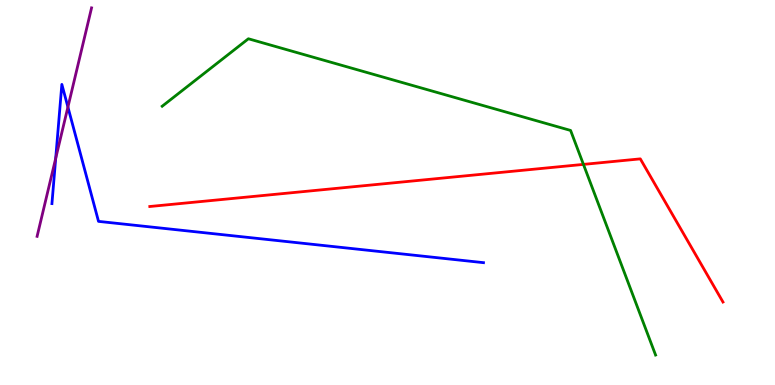[{'lines': ['blue', 'red'], 'intersections': []}, {'lines': ['green', 'red'], 'intersections': [{'x': 7.53, 'y': 5.73}]}, {'lines': ['purple', 'red'], 'intersections': []}, {'lines': ['blue', 'green'], 'intersections': []}, {'lines': ['blue', 'purple'], 'intersections': [{'x': 0.719, 'y': 5.89}, {'x': 0.876, 'y': 7.22}]}, {'lines': ['green', 'purple'], 'intersections': []}]